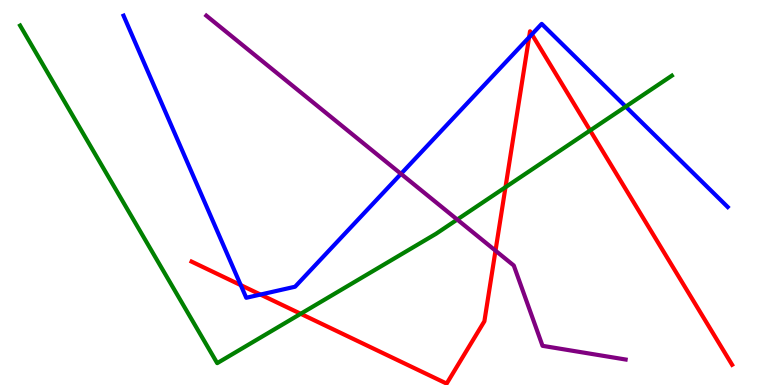[{'lines': ['blue', 'red'], 'intersections': [{'x': 3.11, 'y': 2.59}, {'x': 3.36, 'y': 2.35}, {'x': 6.83, 'y': 9.03}, {'x': 6.86, 'y': 9.11}]}, {'lines': ['green', 'red'], 'intersections': [{'x': 3.88, 'y': 1.85}, {'x': 6.52, 'y': 5.14}, {'x': 7.61, 'y': 6.61}]}, {'lines': ['purple', 'red'], 'intersections': [{'x': 6.39, 'y': 3.49}]}, {'lines': ['blue', 'green'], 'intersections': [{'x': 8.07, 'y': 7.23}]}, {'lines': ['blue', 'purple'], 'intersections': [{'x': 5.17, 'y': 5.48}]}, {'lines': ['green', 'purple'], 'intersections': [{'x': 5.9, 'y': 4.3}]}]